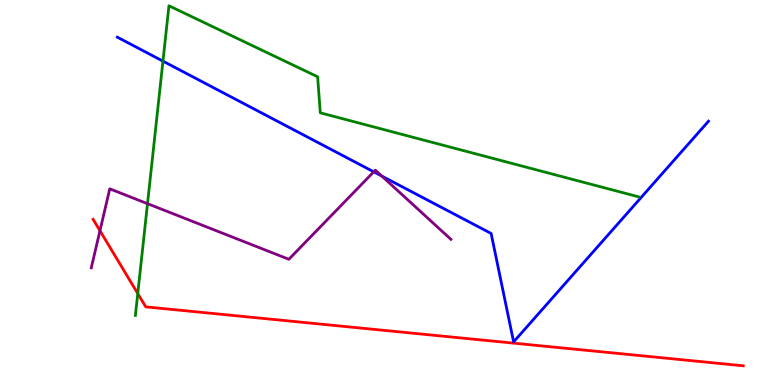[{'lines': ['blue', 'red'], 'intersections': []}, {'lines': ['green', 'red'], 'intersections': [{'x': 1.78, 'y': 2.37}]}, {'lines': ['purple', 'red'], 'intersections': [{'x': 1.29, 'y': 4.01}]}, {'lines': ['blue', 'green'], 'intersections': [{'x': 2.1, 'y': 8.41}]}, {'lines': ['blue', 'purple'], 'intersections': [{'x': 4.82, 'y': 5.54}, {'x': 4.93, 'y': 5.43}]}, {'lines': ['green', 'purple'], 'intersections': [{'x': 1.9, 'y': 4.71}]}]